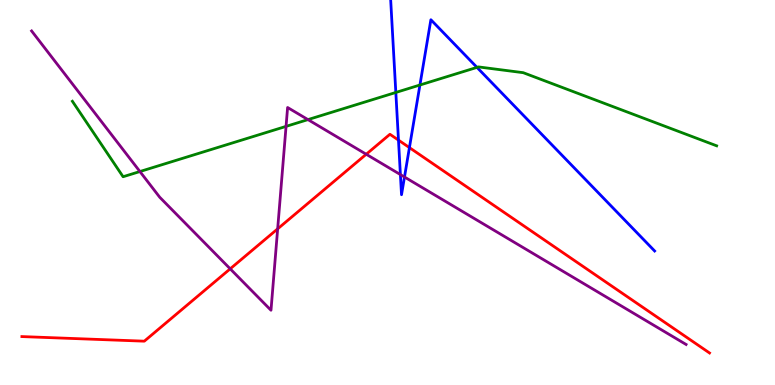[{'lines': ['blue', 'red'], 'intersections': [{'x': 5.14, 'y': 6.36}, {'x': 5.28, 'y': 6.17}]}, {'lines': ['green', 'red'], 'intersections': []}, {'lines': ['purple', 'red'], 'intersections': [{'x': 2.97, 'y': 3.02}, {'x': 3.58, 'y': 4.06}, {'x': 4.73, 'y': 5.99}]}, {'lines': ['blue', 'green'], 'intersections': [{'x': 5.11, 'y': 7.6}, {'x': 5.42, 'y': 7.79}, {'x': 6.15, 'y': 8.25}]}, {'lines': ['blue', 'purple'], 'intersections': [{'x': 5.17, 'y': 5.47}, {'x': 5.22, 'y': 5.4}]}, {'lines': ['green', 'purple'], 'intersections': [{'x': 1.81, 'y': 5.54}, {'x': 3.69, 'y': 6.72}, {'x': 3.97, 'y': 6.89}]}]